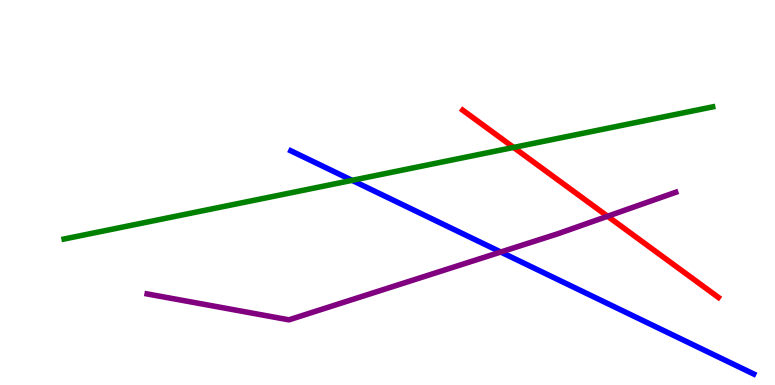[{'lines': ['blue', 'red'], 'intersections': []}, {'lines': ['green', 'red'], 'intersections': [{'x': 6.63, 'y': 6.17}]}, {'lines': ['purple', 'red'], 'intersections': [{'x': 7.84, 'y': 4.38}]}, {'lines': ['blue', 'green'], 'intersections': [{'x': 4.54, 'y': 5.32}]}, {'lines': ['blue', 'purple'], 'intersections': [{'x': 6.46, 'y': 3.45}]}, {'lines': ['green', 'purple'], 'intersections': []}]